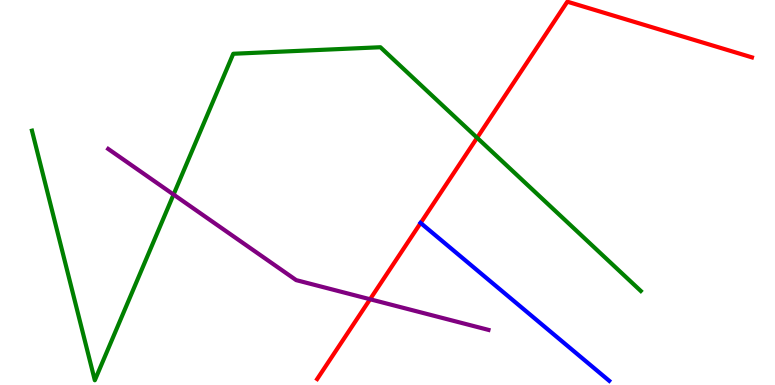[{'lines': ['blue', 'red'], 'intersections': [{'x': 5.43, 'y': 4.21}]}, {'lines': ['green', 'red'], 'intersections': [{'x': 6.16, 'y': 6.42}]}, {'lines': ['purple', 'red'], 'intersections': [{'x': 4.78, 'y': 2.23}]}, {'lines': ['blue', 'green'], 'intersections': []}, {'lines': ['blue', 'purple'], 'intersections': []}, {'lines': ['green', 'purple'], 'intersections': [{'x': 2.24, 'y': 4.95}]}]